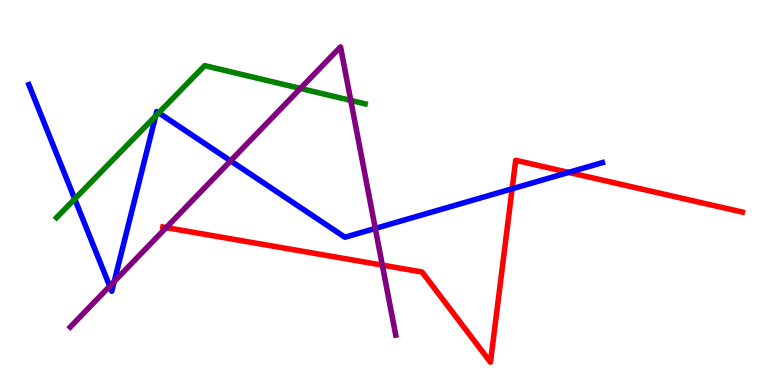[{'lines': ['blue', 'red'], 'intersections': [{'x': 6.61, 'y': 5.1}, {'x': 7.34, 'y': 5.52}]}, {'lines': ['green', 'red'], 'intersections': []}, {'lines': ['purple', 'red'], 'intersections': [{'x': 2.14, 'y': 4.09}, {'x': 4.93, 'y': 3.11}]}, {'lines': ['blue', 'green'], 'intersections': [{'x': 0.964, 'y': 4.83}, {'x': 2.01, 'y': 6.99}, {'x': 2.05, 'y': 7.07}]}, {'lines': ['blue', 'purple'], 'intersections': [{'x': 1.42, 'y': 2.57}, {'x': 1.47, 'y': 2.69}, {'x': 2.98, 'y': 5.82}, {'x': 4.84, 'y': 4.07}]}, {'lines': ['green', 'purple'], 'intersections': [{'x': 3.88, 'y': 7.7}, {'x': 4.53, 'y': 7.39}]}]